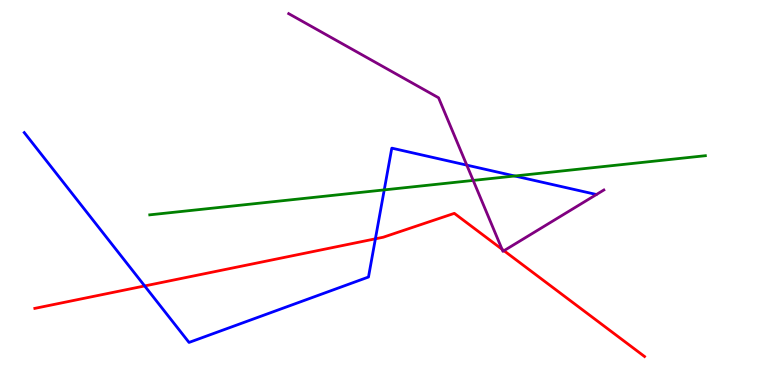[{'lines': ['blue', 'red'], 'intersections': [{'x': 1.87, 'y': 2.57}, {'x': 4.84, 'y': 3.8}]}, {'lines': ['green', 'red'], 'intersections': []}, {'lines': ['purple', 'red'], 'intersections': [{'x': 6.48, 'y': 3.53}, {'x': 6.5, 'y': 3.49}]}, {'lines': ['blue', 'green'], 'intersections': [{'x': 4.96, 'y': 5.07}, {'x': 6.64, 'y': 5.43}]}, {'lines': ['blue', 'purple'], 'intersections': [{'x': 6.02, 'y': 5.71}]}, {'lines': ['green', 'purple'], 'intersections': [{'x': 6.11, 'y': 5.31}]}]